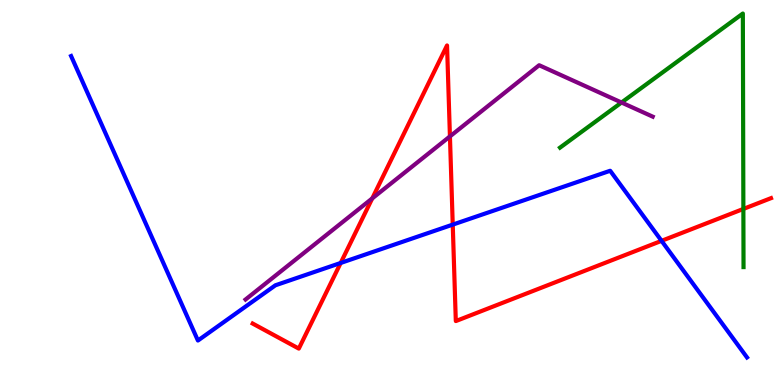[{'lines': ['blue', 'red'], 'intersections': [{'x': 4.4, 'y': 3.17}, {'x': 5.84, 'y': 4.17}, {'x': 8.54, 'y': 3.74}]}, {'lines': ['green', 'red'], 'intersections': [{'x': 9.59, 'y': 4.57}]}, {'lines': ['purple', 'red'], 'intersections': [{'x': 4.8, 'y': 4.85}, {'x': 5.81, 'y': 6.46}]}, {'lines': ['blue', 'green'], 'intersections': []}, {'lines': ['blue', 'purple'], 'intersections': []}, {'lines': ['green', 'purple'], 'intersections': [{'x': 8.02, 'y': 7.34}]}]